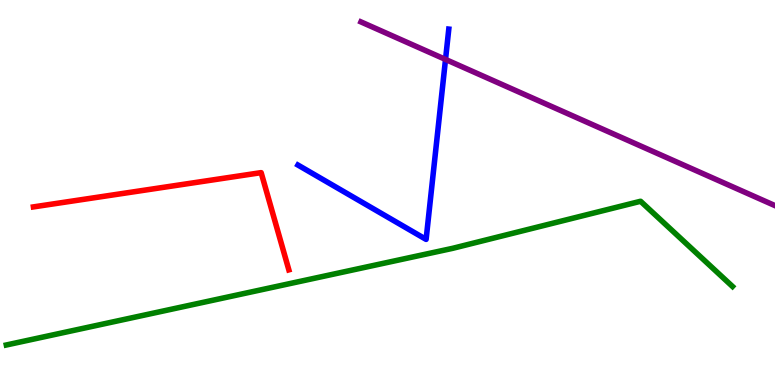[{'lines': ['blue', 'red'], 'intersections': []}, {'lines': ['green', 'red'], 'intersections': []}, {'lines': ['purple', 'red'], 'intersections': []}, {'lines': ['blue', 'green'], 'intersections': []}, {'lines': ['blue', 'purple'], 'intersections': [{'x': 5.75, 'y': 8.46}]}, {'lines': ['green', 'purple'], 'intersections': []}]